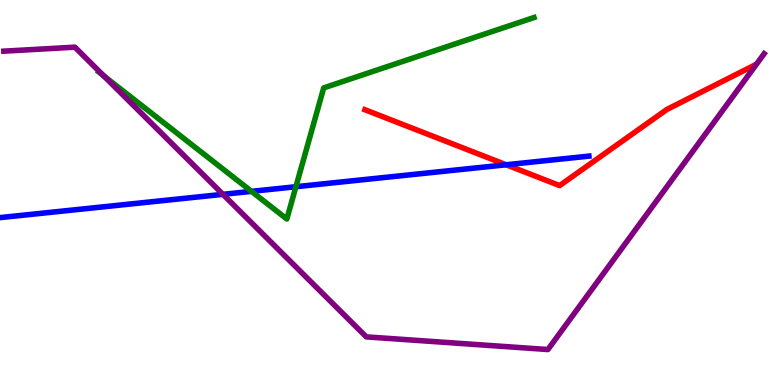[{'lines': ['blue', 'red'], 'intersections': [{'x': 6.53, 'y': 5.72}]}, {'lines': ['green', 'red'], 'intersections': []}, {'lines': ['purple', 'red'], 'intersections': []}, {'lines': ['blue', 'green'], 'intersections': [{'x': 3.24, 'y': 5.03}, {'x': 3.82, 'y': 5.15}]}, {'lines': ['blue', 'purple'], 'intersections': [{'x': 2.88, 'y': 4.95}]}, {'lines': ['green', 'purple'], 'intersections': [{'x': 1.34, 'y': 8.03}]}]